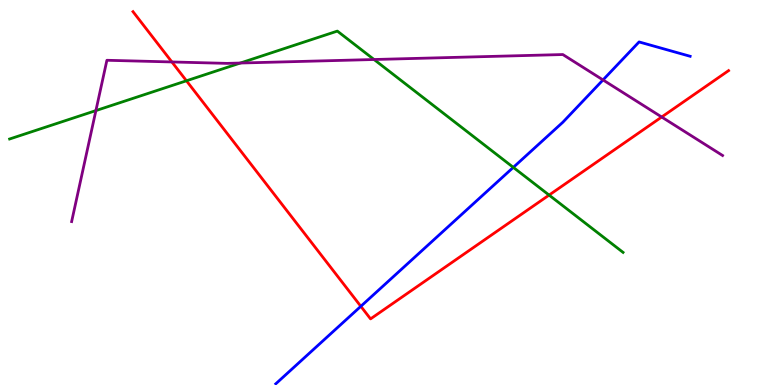[{'lines': ['blue', 'red'], 'intersections': [{'x': 4.66, 'y': 2.04}]}, {'lines': ['green', 'red'], 'intersections': [{'x': 2.41, 'y': 7.9}, {'x': 7.08, 'y': 4.93}]}, {'lines': ['purple', 'red'], 'intersections': [{'x': 2.22, 'y': 8.39}, {'x': 8.54, 'y': 6.96}]}, {'lines': ['blue', 'green'], 'intersections': [{'x': 6.62, 'y': 5.65}]}, {'lines': ['blue', 'purple'], 'intersections': [{'x': 7.78, 'y': 7.92}]}, {'lines': ['green', 'purple'], 'intersections': [{'x': 1.24, 'y': 7.13}, {'x': 3.1, 'y': 8.36}, {'x': 4.83, 'y': 8.45}]}]